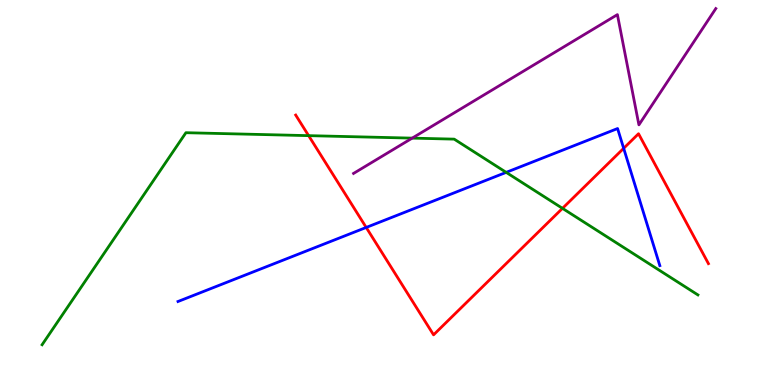[{'lines': ['blue', 'red'], 'intersections': [{'x': 4.73, 'y': 4.09}, {'x': 8.05, 'y': 6.15}]}, {'lines': ['green', 'red'], 'intersections': [{'x': 3.98, 'y': 6.48}, {'x': 7.26, 'y': 4.59}]}, {'lines': ['purple', 'red'], 'intersections': []}, {'lines': ['blue', 'green'], 'intersections': [{'x': 6.53, 'y': 5.52}]}, {'lines': ['blue', 'purple'], 'intersections': []}, {'lines': ['green', 'purple'], 'intersections': [{'x': 5.32, 'y': 6.41}]}]